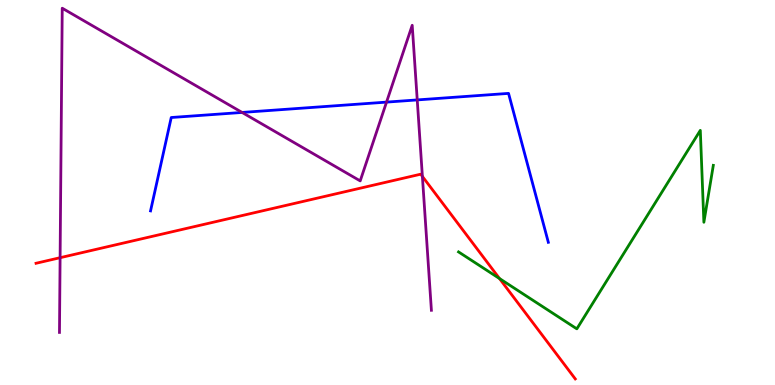[{'lines': ['blue', 'red'], 'intersections': []}, {'lines': ['green', 'red'], 'intersections': [{'x': 6.45, 'y': 2.76}]}, {'lines': ['purple', 'red'], 'intersections': [{'x': 0.776, 'y': 3.31}, {'x': 5.45, 'y': 5.42}]}, {'lines': ['blue', 'green'], 'intersections': []}, {'lines': ['blue', 'purple'], 'intersections': [{'x': 3.12, 'y': 7.08}, {'x': 4.99, 'y': 7.35}, {'x': 5.38, 'y': 7.4}]}, {'lines': ['green', 'purple'], 'intersections': []}]